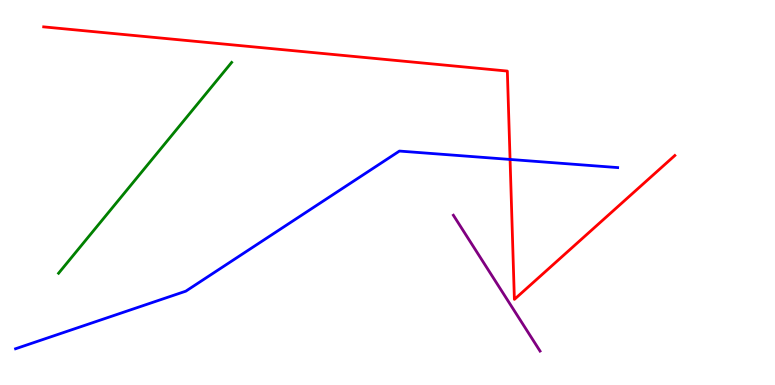[{'lines': ['blue', 'red'], 'intersections': [{'x': 6.58, 'y': 5.86}]}, {'lines': ['green', 'red'], 'intersections': []}, {'lines': ['purple', 'red'], 'intersections': []}, {'lines': ['blue', 'green'], 'intersections': []}, {'lines': ['blue', 'purple'], 'intersections': []}, {'lines': ['green', 'purple'], 'intersections': []}]